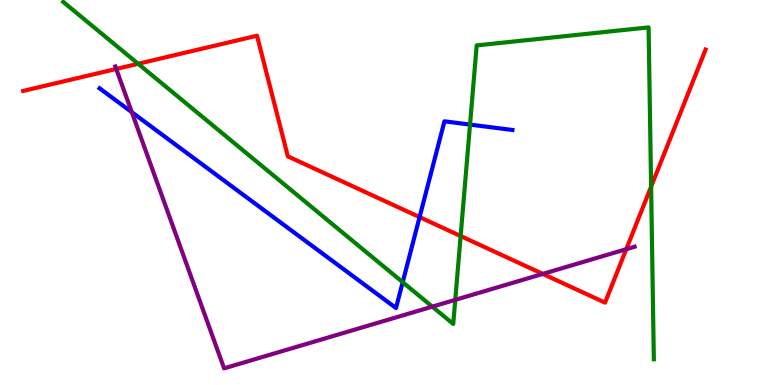[{'lines': ['blue', 'red'], 'intersections': [{'x': 5.41, 'y': 4.36}]}, {'lines': ['green', 'red'], 'intersections': [{'x': 1.78, 'y': 8.34}, {'x': 5.94, 'y': 3.87}, {'x': 8.4, 'y': 5.15}]}, {'lines': ['purple', 'red'], 'intersections': [{'x': 1.5, 'y': 8.21}, {'x': 7.0, 'y': 2.89}, {'x': 8.08, 'y': 3.53}]}, {'lines': ['blue', 'green'], 'intersections': [{'x': 5.2, 'y': 2.67}, {'x': 6.06, 'y': 6.76}]}, {'lines': ['blue', 'purple'], 'intersections': [{'x': 1.7, 'y': 7.09}]}, {'lines': ['green', 'purple'], 'intersections': [{'x': 5.58, 'y': 2.04}, {'x': 5.87, 'y': 2.21}]}]